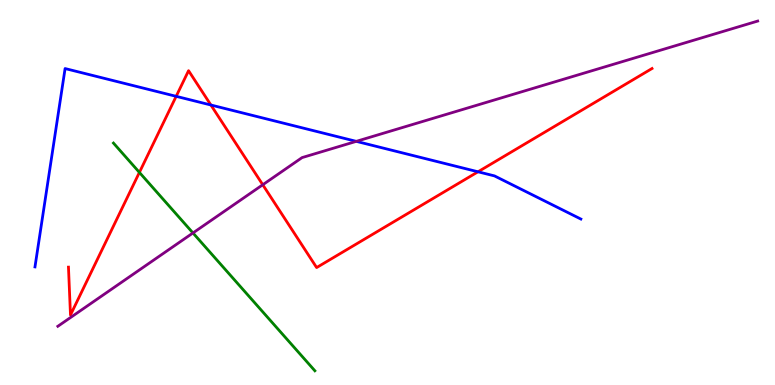[{'lines': ['blue', 'red'], 'intersections': [{'x': 2.27, 'y': 7.5}, {'x': 2.72, 'y': 7.27}, {'x': 6.17, 'y': 5.54}]}, {'lines': ['green', 'red'], 'intersections': [{'x': 1.8, 'y': 5.52}]}, {'lines': ['purple', 'red'], 'intersections': [{'x': 3.39, 'y': 5.2}]}, {'lines': ['blue', 'green'], 'intersections': []}, {'lines': ['blue', 'purple'], 'intersections': [{'x': 4.6, 'y': 6.33}]}, {'lines': ['green', 'purple'], 'intersections': [{'x': 2.49, 'y': 3.95}]}]